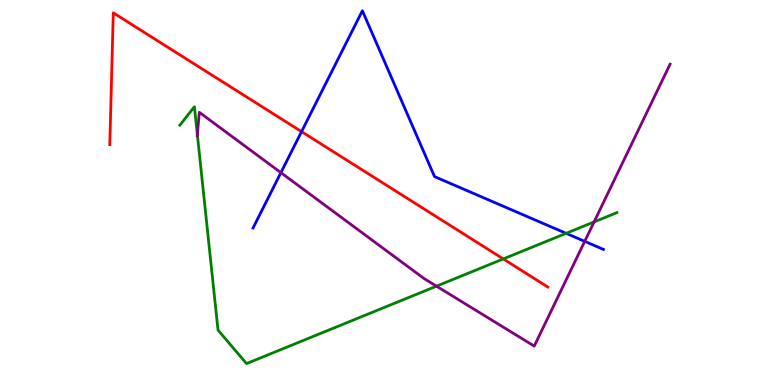[{'lines': ['blue', 'red'], 'intersections': [{'x': 3.89, 'y': 6.58}]}, {'lines': ['green', 'red'], 'intersections': [{'x': 6.49, 'y': 3.27}]}, {'lines': ['purple', 'red'], 'intersections': []}, {'lines': ['blue', 'green'], 'intersections': [{'x': 7.3, 'y': 3.94}]}, {'lines': ['blue', 'purple'], 'intersections': [{'x': 3.62, 'y': 5.52}, {'x': 7.54, 'y': 3.73}]}, {'lines': ['green', 'purple'], 'intersections': [{'x': 2.55, 'y': 6.5}, {'x': 5.63, 'y': 2.57}, {'x': 7.67, 'y': 4.24}]}]